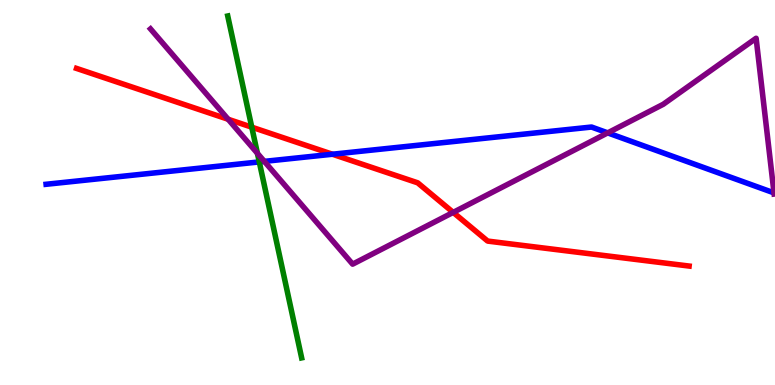[{'lines': ['blue', 'red'], 'intersections': [{'x': 4.29, 'y': 5.99}]}, {'lines': ['green', 'red'], 'intersections': [{'x': 3.25, 'y': 6.7}]}, {'lines': ['purple', 'red'], 'intersections': [{'x': 2.94, 'y': 6.9}, {'x': 5.85, 'y': 4.48}]}, {'lines': ['blue', 'green'], 'intersections': [{'x': 3.35, 'y': 5.79}]}, {'lines': ['blue', 'purple'], 'intersections': [{'x': 3.41, 'y': 5.81}, {'x': 7.84, 'y': 6.55}]}, {'lines': ['green', 'purple'], 'intersections': [{'x': 3.32, 'y': 6.02}]}]